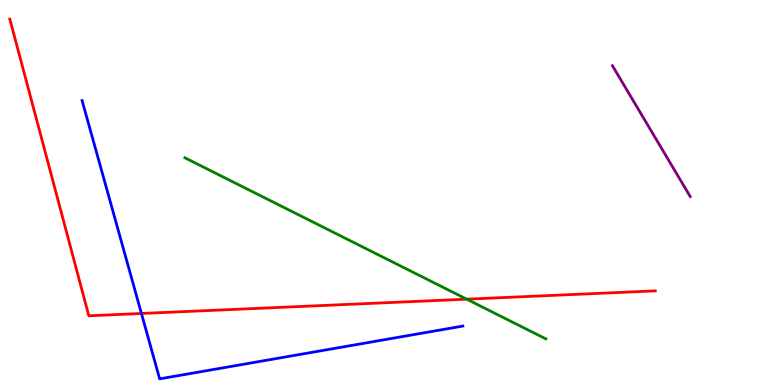[{'lines': ['blue', 'red'], 'intersections': [{'x': 1.82, 'y': 1.86}]}, {'lines': ['green', 'red'], 'intersections': [{'x': 6.02, 'y': 2.23}]}, {'lines': ['purple', 'red'], 'intersections': []}, {'lines': ['blue', 'green'], 'intersections': []}, {'lines': ['blue', 'purple'], 'intersections': []}, {'lines': ['green', 'purple'], 'intersections': []}]